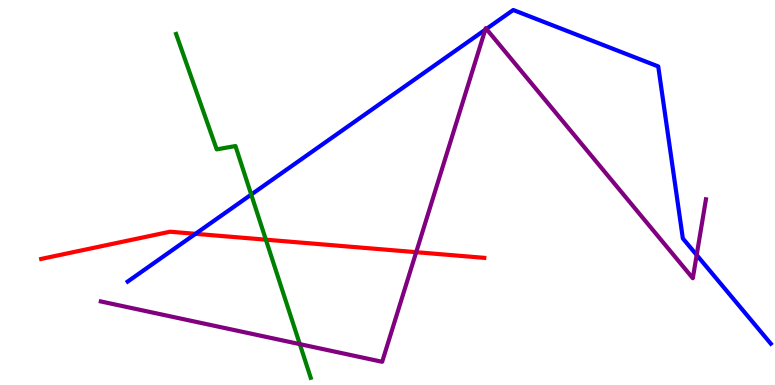[{'lines': ['blue', 'red'], 'intersections': [{'x': 2.52, 'y': 3.93}]}, {'lines': ['green', 'red'], 'intersections': [{'x': 3.43, 'y': 3.77}]}, {'lines': ['purple', 'red'], 'intersections': [{'x': 5.37, 'y': 3.45}]}, {'lines': ['blue', 'green'], 'intersections': [{'x': 3.24, 'y': 4.95}]}, {'lines': ['blue', 'purple'], 'intersections': [{'x': 6.26, 'y': 9.23}, {'x': 6.28, 'y': 9.25}, {'x': 8.99, 'y': 3.38}]}, {'lines': ['green', 'purple'], 'intersections': [{'x': 3.87, 'y': 1.06}]}]